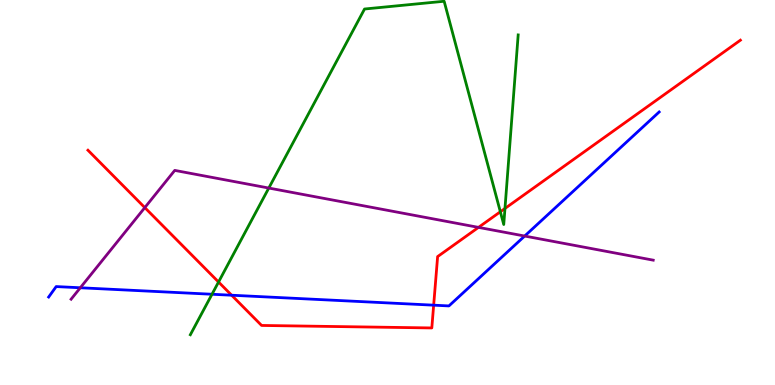[{'lines': ['blue', 'red'], 'intersections': [{'x': 2.99, 'y': 2.33}, {'x': 5.6, 'y': 2.07}]}, {'lines': ['green', 'red'], 'intersections': [{'x': 2.82, 'y': 2.67}, {'x': 6.46, 'y': 4.5}, {'x': 6.52, 'y': 4.59}]}, {'lines': ['purple', 'red'], 'intersections': [{'x': 1.87, 'y': 4.61}, {'x': 6.17, 'y': 4.09}]}, {'lines': ['blue', 'green'], 'intersections': [{'x': 2.74, 'y': 2.36}]}, {'lines': ['blue', 'purple'], 'intersections': [{'x': 1.04, 'y': 2.53}, {'x': 6.77, 'y': 3.87}]}, {'lines': ['green', 'purple'], 'intersections': [{'x': 3.47, 'y': 5.12}]}]